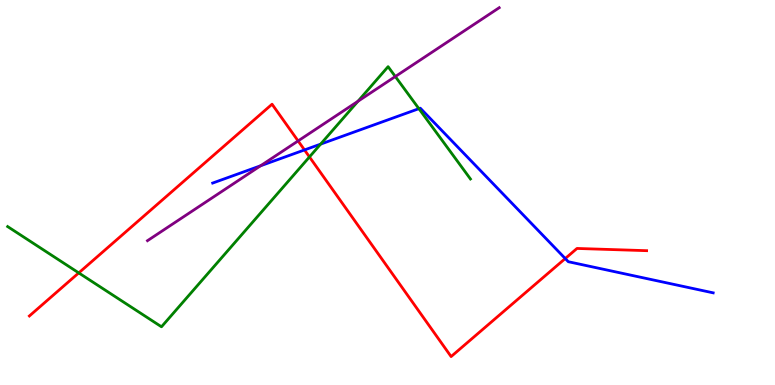[{'lines': ['blue', 'red'], 'intersections': [{'x': 3.93, 'y': 6.11}, {'x': 7.29, 'y': 3.28}]}, {'lines': ['green', 'red'], 'intersections': [{'x': 1.02, 'y': 2.91}, {'x': 3.99, 'y': 5.92}]}, {'lines': ['purple', 'red'], 'intersections': [{'x': 3.85, 'y': 6.34}]}, {'lines': ['blue', 'green'], 'intersections': [{'x': 4.14, 'y': 6.26}, {'x': 5.41, 'y': 7.18}]}, {'lines': ['blue', 'purple'], 'intersections': [{'x': 3.36, 'y': 5.69}]}, {'lines': ['green', 'purple'], 'intersections': [{'x': 4.62, 'y': 7.37}, {'x': 5.1, 'y': 8.01}]}]